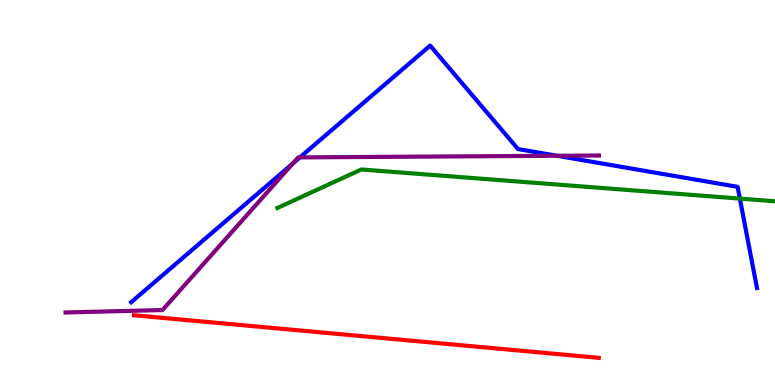[{'lines': ['blue', 'red'], 'intersections': []}, {'lines': ['green', 'red'], 'intersections': []}, {'lines': ['purple', 'red'], 'intersections': []}, {'lines': ['blue', 'green'], 'intersections': [{'x': 9.55, 'y': 4.84}]}, {'lines': ['blue', 'purple'], 'intersections': [{'x': 3.78, 'y': 5.76}, {'x': 3.87, 'y': 5.91}, {'x': 7.19, 'y': 5.95}]}, {'lines': ['green', 'purple'], 'intersections': []}]